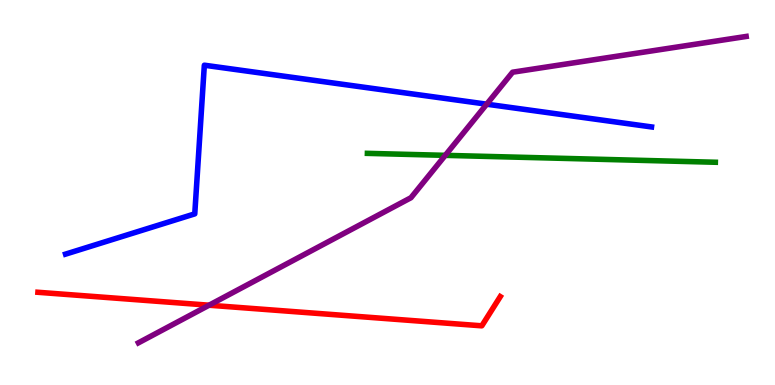[{'lines': ['blue', 'red'], 'intersections': []}, {'lines': ['green', 'red'], 'intersections': []}, {'lines': ['purple', 'red'], 'intersections': [{'x': 2.7, 'y': 2.07}]}, {'lines': ['blue', 'green'], 'intersections': []}, {'lines': ['blue', 'purple'], 'intersections': [{'x': 6.28, 'y': 7.29}]}, {'lines': ['green', 'purple'], 'intersections': [{'x': 5.75, 'y': 5.97}]}]